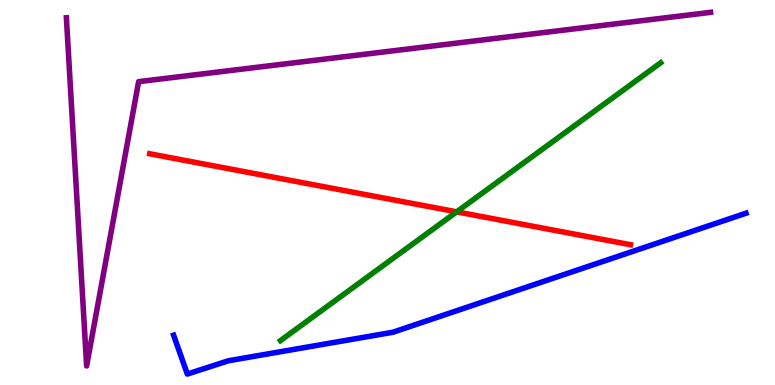[{'lines': ['blue', 'red'], 'intersections': []}, {'lines': ['green', 'red'], 'intersections': [{'x': 5.89, 'y': 4.5}]}, {'lines': ['purple', 'red'], 'intersections': []}, {'lines': ['blue', 'green'], 'intersections': []}, {'lines': ['blue', 'purple'], 'intersections': []}, {'lines': ['green', 'purple'], 'intersections': []}]